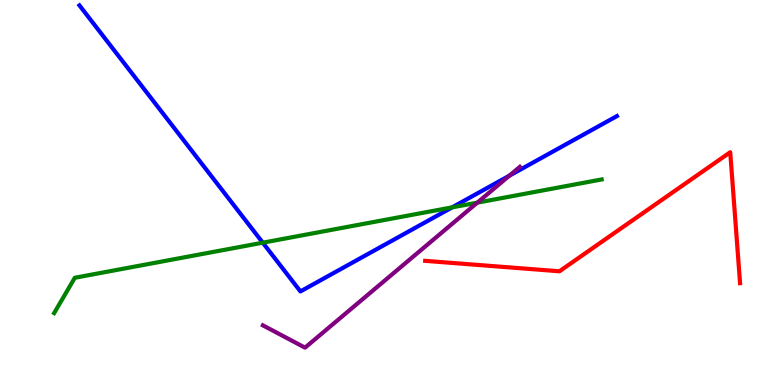[{'lines': ['blue', 'red'], 'intersections': []}, {'lines': ['green', 'red'], 'intersections': []}, {'lines': ['purple', 'red'], 'intersections': []}, {'lines': ['blue', 'green'], 'intersections': [{'x': 3.39, 'y': 3.7}, {'x': 5.83, 'y': 4.61}]}, {'lines': ['blue', 'purple'], 'intersections': [{'x': 6.57, 'y': 5.44}]}, {'lines': ['green', 'purple'], 'intersections': [{'x': 6.16, 'y': 4.74}]}]